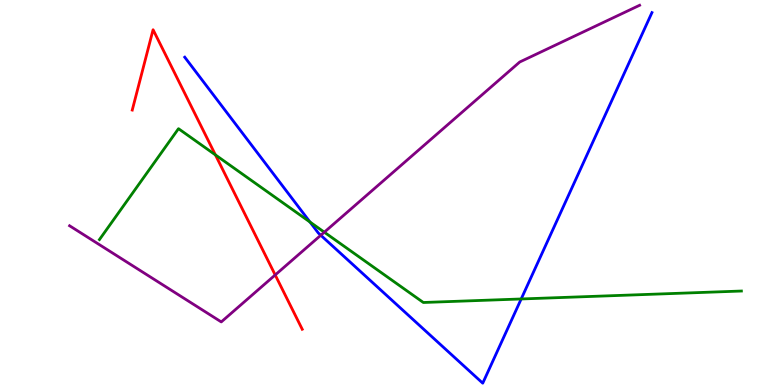[{'lines': ['blue', 'red'], 'intersections': []}, {'lines': ['green', 'red'], 'intersections': [{'x': 2.78, 'y': 5.98}]}, {'lines': ['purple', 'red'], 'intersections': [{'x': 3.55, 'y': 2.86}]}, {'lines': ['blue', 'green'], 'intersections': [{'x': 4.0, 'y': 4.23}, {'x': 6.73, 'y': 2.23}]}, {'lines': ['blue', 'purple'], 'intersections': [{'x': 4.14, 'y': 3.89}]}, {'lines': ['green', 'purple'], 'intersections': [{'x': 4.18, 'y': 3.97}]}]